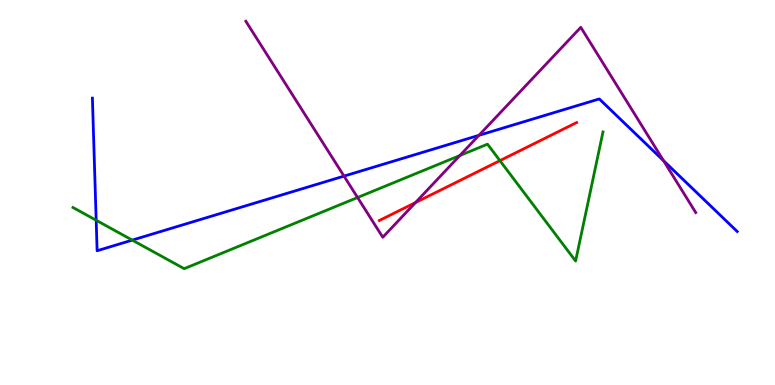[{'lines': ['blue', 'red'], 'intersections': []}, {'lines': ['green', 'red'], 'intersections': [{'x': 6.45, 'y': 5.83}]}, {'lines': ['purple', 'red'], 'intersections': [{'x': 5.36, 'y': 4.74}]}, {'lines': ['blue', 'green'], 'intersections': [{'x': 1.24, 'y': 4.28}, {'x': 1.71, 'y': 3.76}]}, {'lines': ['blue', 'purple'], 'intersections': [{'x': 4.44, 'y': 5.43}, {'x': 6.18, 'y': 6.48}, {'x': 8.56, 'y': 5.83}]}, {'lines': ['green', 'purple'], 'intersections': [{'x': 4.61, 'y': 4.87}, {'x': 5.93, 'y': 5.96}]}]